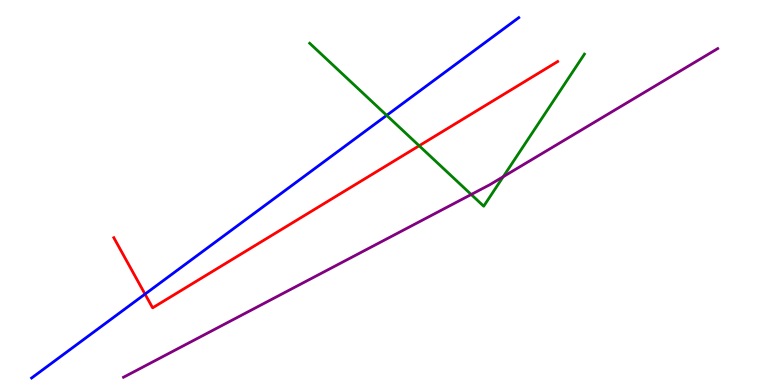[{'lines': ['blue', 'red'], 'intersections': [{'x': 1.87, 'y': 2.36}]}, {'lines': ['green', 'red'], 'intersections': [{'x': 5.41, 'y': 6.21}]}, {'lines': ['purple', 'red'], 'intersections': []}, {'lines': ['blue', 'green'], 'intersections': [{'x': 4.99, 'y': 7.0}]}, {'lines': ['blue', 'purple'], 'intersections': []}, {'lines': ['green', 'purple'], 'intersections': [{'x': 6.08, 'y': 4.95}, {'x': 6.49, 'y': 5.41}]}]